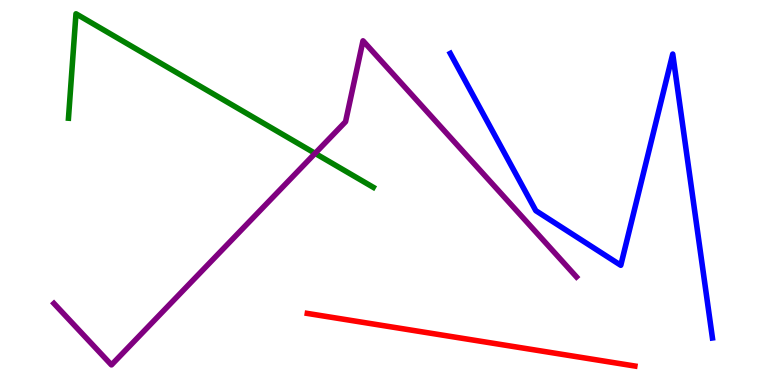[{'lines': ['blue', 'red'], 'intersections': []}, {'lines': ['green', 'red'], 'intersections': []}, {'lines': ['purple', 'red'], 'intersections': []}, {'lines': ['blue', 'green'], 'intersections': []}, {'lines': ['blue', 'purple'], 'intersections': []}, {'lines': ['green', 'purple'], 'intersections': [{'x': 4.07, 'y': 6.02}]}]